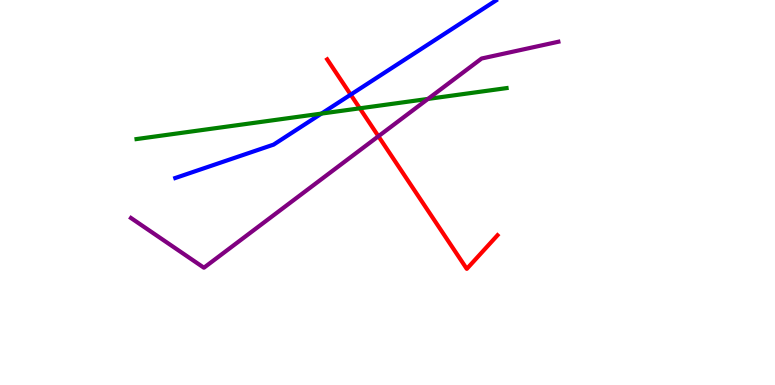[{'lines': ['blue', 'red'], 'intersections': [{'x': 4.53, 'y': 7.54}]}, {'lines': ['green', 'red'], 'intersections': [{'x': 4.64, 'y': 7.19}]}, {'lines': ['purple', 'red'], 'intersections': [{'x': 4.88, 'y': 6.46}]}, {'lines': ['blue', 'green'], 'intersections': [{'x': 4.15, 'y': 7.05}]}, {'lines': ['blue', 'purple'], 'intersections': []}, {'lines': ['green', 'purple'], 'intersections': [{'x': 5.52, 'y': 7.43}]}]